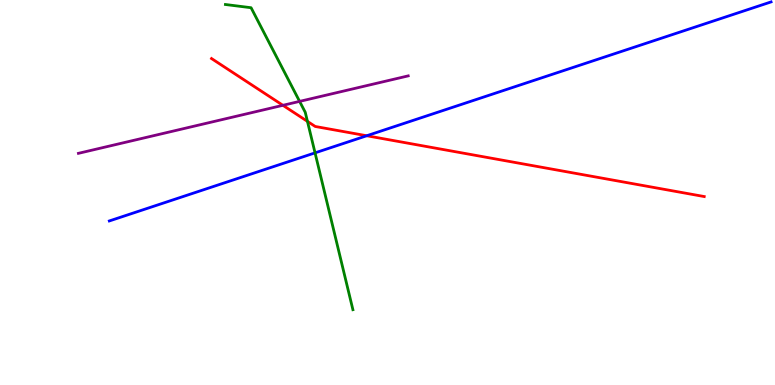[{'lines': ['blue', 'red'], 'intersections': [{'x': 4.73, 'y': 6.47}]}, {'lines': ['green', 'red'], 'intersections': [{'x': 3.97, 'y': 6.85}]}, {'lines': ['purple', 'red'], 'intersections': [{'x': 3.65, 'y': 7.26}]}, {'lines': ['blue', 'green'], 'intersections': [{'x': 4.07, 'y': 6.03}]}, {'lines': ['blue', 'purple'], 'intersections': []}, {'lines': ['green', 'purple'], 'intersections': [{'x': 3.87, 'y': 7.37}]}]